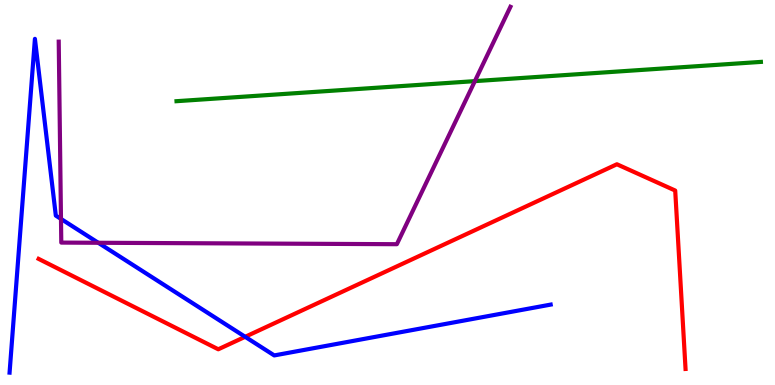[{'lines': ['blue', 'red'], 'intersections': [{'x': 3.16, 'y': 1.25}]}, {'lines': ['green', 'red'], 'intersections': []}, {'lines': ['purple', 'red'], 'intersections': []}, {'lines': ['blue', 'green'], 'intersections': []}, {'lines': ['blue', 'purple'], 'intersections': [{'x': 0.787, 'y': 4.31}, {'x': 1.27, 'y': 3.69}]}, {'lines': ['green', 'purple'], 'intersections': [{'x': 6.13, 'y': 7.89}]}]